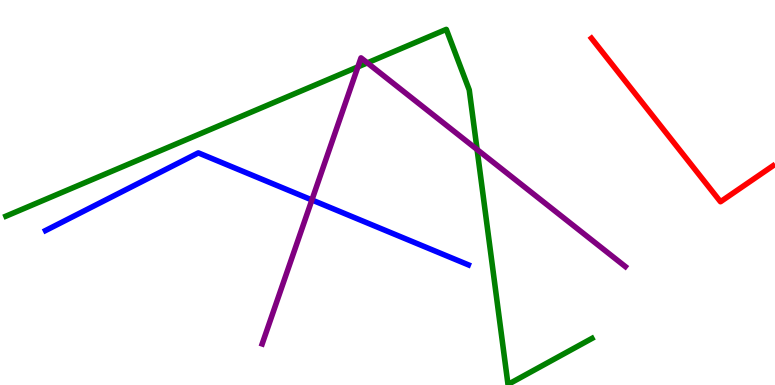[{'lines': ['blue', 'red'], 'intersections': []}, {'lines': ['green', 'red'], 'intersections': []}, {'lines': ['purple', 'red'], 'intersections': []}, {'lines': ['blue', 'green'], 'intersections': []}, {'lines': ['blue', 'purple'], 'intersections': [{'x': 4.02, 'y': 4.81}]}, {'lines': ['green', 'purple'], 'intersections': [{'x': 4.62, 'y': 8.26}, {'x': 4.74, 'y': 8.37}, {'x': 6.16, 'y': 6.12}]}]